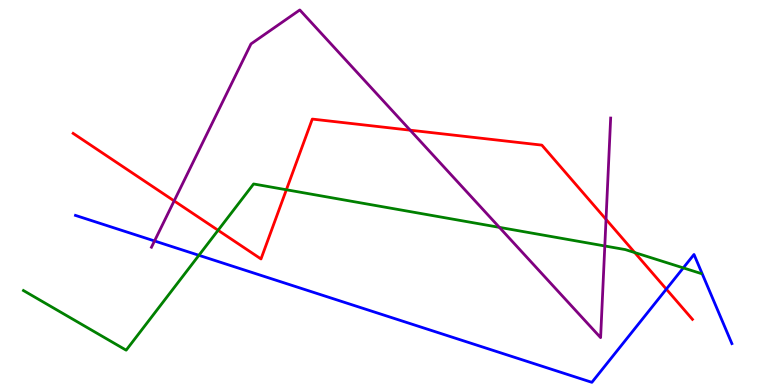[{'lines': ['blue', 'red'], 'intersections': [{'x': 8.6, 'y': 2.49}]}, {'lines': ['green', 'red'], 'intersections': [{'x': 2.81, 'y': 4.02}, {'x': 3.7, 'y': 5.07}, {'x': 8.19, 'y': 3.44}]}, {'lines': ['purple', 'red'], 'intersections': [{'x': 2.25, 'y': 4.78}, {'x': 5.29, 'y': 6.62}, {'x': 7.82, 'y': 4.3}]}, {'lines': ['blue', 'green'], 'intersections': [{'x': 2.57, 'y': 3.37}, {'x': 8.82, 'y': 3.04}]}, {'lines': ['blue', 'purple'], 'intersections': [{'x': 1.99, 'y': 3.74}]}, {'lines': ['green', 'purple'], 'intersections': [{'x': 6.44, 'y': 4.09}, {'x': 7.8, 'y': 3.61}]}]